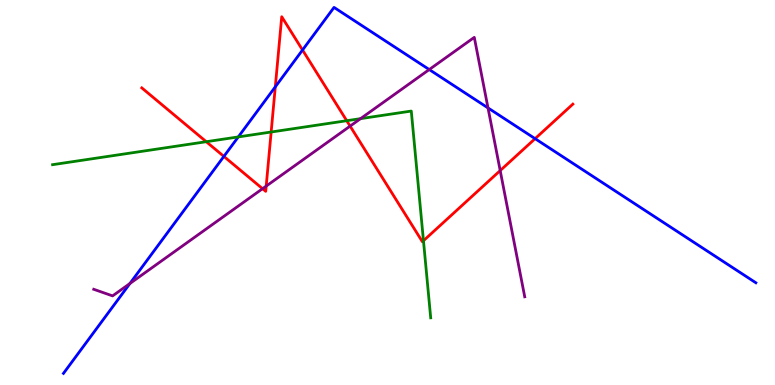[{'lines': ['blue', 'red'], 'intersections': [{'x': 2.89, 'y': 5.94}, {'x': 3.55, 'y': 7.74}, {'x': 3.9, 'y': 8.7}, {'x': 6.9, 'y': 6.4}]}, {'lines': ['green', 'red'], 'intersections': [{'x': 2.66, 'y': 6.32}, {'x': 3.5, 'y': 6.57}, {'x': 4.47, 'y': 6.86}, {'x': 5.46, 'y': 3.75}]}, {'lines': ['purple', 'red'], 'intersections': [{'x': 3.39, 'y': 5.1}, {'x': 3.43, 'y': 5.17}, {'x': 4.52, 'y': 6.72}, {'x': 6.45, 'y': 5.57}]}, {'lines': ['blue', 'green'], 'intersections': [{'x': 3.07, 'y': 6.44}]}, {'lines': ['blue', 'purple'], 'intersections': [{'x': 1.68, 'y': 2.64}, {'x': 5.54, 'y': 8.19}, {'x': 6.3, 'y': 7.2}]}, {'lines': ['green', 'purple'], 'intersections': [{'x': 4.65, 'y': 6.92}]}]